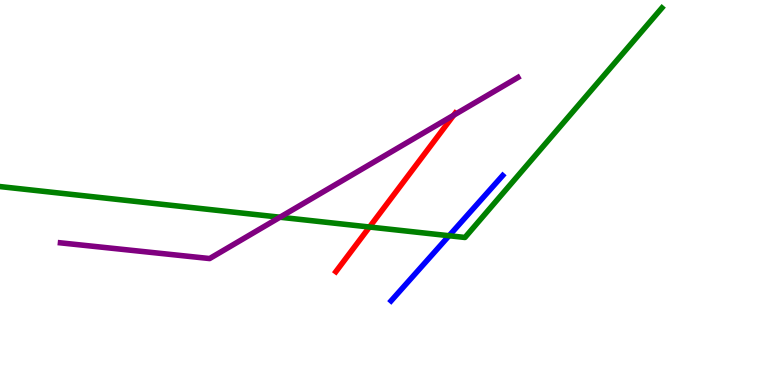[{'lines': ['blue', 'red'], 'intersections': []}, {'lines': ['green', 'red'], 'intersections': [{'x': 4.77, 'y': 4.1}]}, {'lines': ['purple', 'red'], 'intersections': [{'x': 5.85, 'y': 7.01}]}, {'lines': ['blue', 'green'], 'intersections': [{'x': 5.79, 'y': 3.88}]}, {'lines': ['blue', 'purple'], 'intersections': []}, {'lines': ['green', 'purple'], 'intersections': [{'x': 3.61, 'y': 4.36}]}]